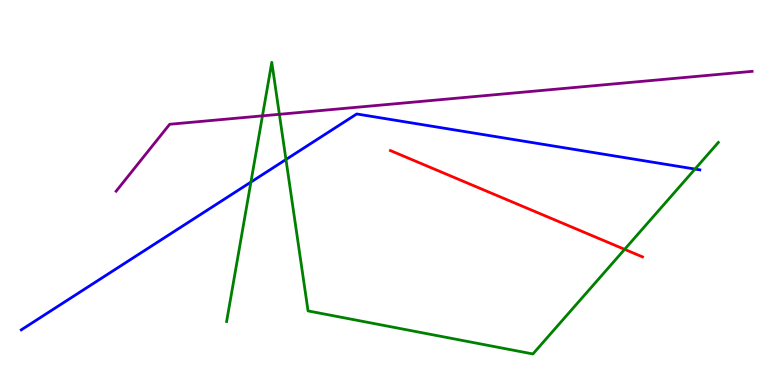[{'lines': ['blue', 'red'], 'intersections': []}, {'lines': ['green', 'red'], 'intersections': [{'x': 8.06, 'y': 3.52}]}, {'lines': ['purple', 'red'], 'intersections': []}, {'lines': ['blue', 'green'], 'intersections': [{'x': 3.24, 'y': 5.27}, {'x': 3.69, 'y': 5.86}, {'x': 8.97, 'y': 5.61}]}, {'lines': ['blue', 'purple'], 'intersections': []}, {'lines': ['green', 'purple'], 'intersections': [{'x': 3.39, 'y': 6.99}, {'x': 3.6, 'y': 7.03}]}]